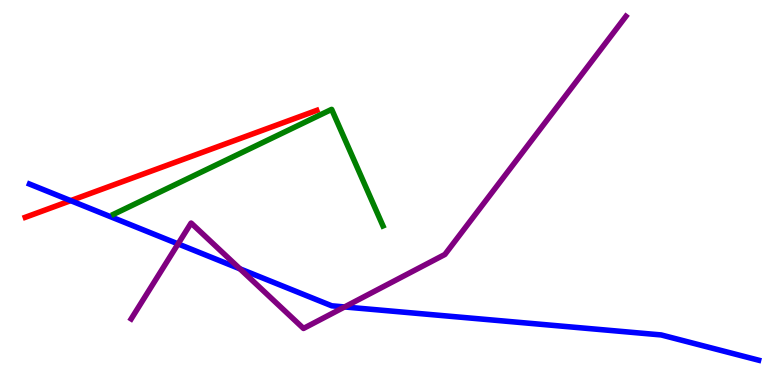[{'lines': ['blue', 'red'], 'intersections': [{'x': 0.912, 'y': 4.79}]}, {'lines': ['green', 'red'], 'intersections': []}, {'lines': ['purple', 'red'], 'intersections': []}, {'lines': ['blue', 'green'], 'intersections': []}, {'lines': ['blue', 'purple'], 'intersections': [{'x': 2.3, 'y': 3.66}, {'x': 3.1, 'y': 3.02}, {'x': 4.45, 'y': 2.03}]}, {'lines': ['green', 'purple'], 'intersections': []}]